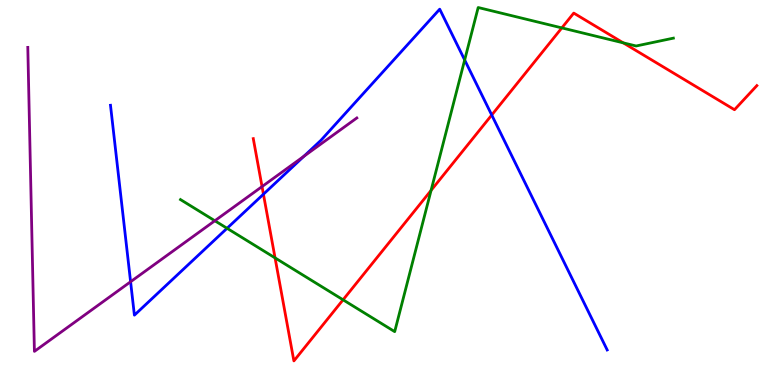[{'lines': ['blue', 'red'], 'intersections': [{'x': 3.4, 'y': 4.96}, {'x': 6.34, 'y': 7.01}]}, {'lines': ['green', 'red'], 'intersections': [{'x': 3.55, 'y': 3.3}, {'x': 4.43, 'y': 2.21}, {'x': 5.56, 'y': 5.05}, {'x': 7.25, 'y': 9.28}, {'x': 8.04, 'y': 8.89}]}, {'lines': ['purple', 'red'], 'intersections': [{'x': 3.38, 'y': 5.15}]}, {'lines': ['blue', 'green'], 'intersections': [{'x': 2.93, 'y': 4.07}, {'x': 6.0, 'y': 8.44}]}, {'lines': ['blue', 'purple'], 'intersections': [{'x': 1.69, 'y': 2.68}, {'x': 3.92, 'y': 5.94}]}, {'lines': ['green', 'purple'], 'intersections': [{'x': 2.77, 'y': 4.27}]}]